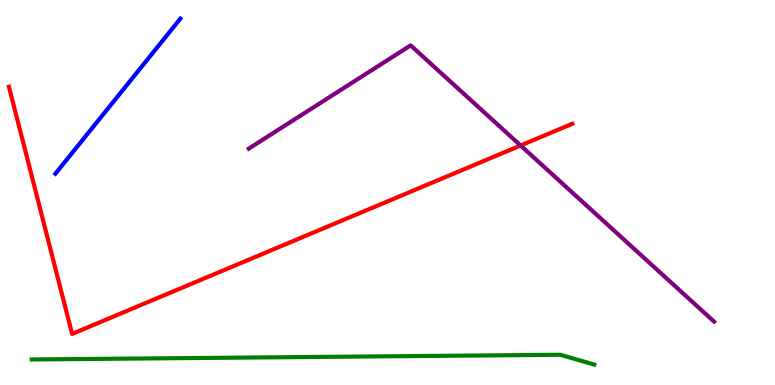[{'lines': ['blue', 'red'], 'intersections': []}, {'lines': ['green', 'red'], 'intersections': []}, {'lines': ['purple', 'red'], 'intersections': [{'x': 6.72, 'y': 6.22}]}, {'lines': ['blue', 'green'], 'intersections': []}, {'lines': ['blue', 'purple'], 'intersections': []}, {'lines': ['green', 'purple'], 'intersections': []}]